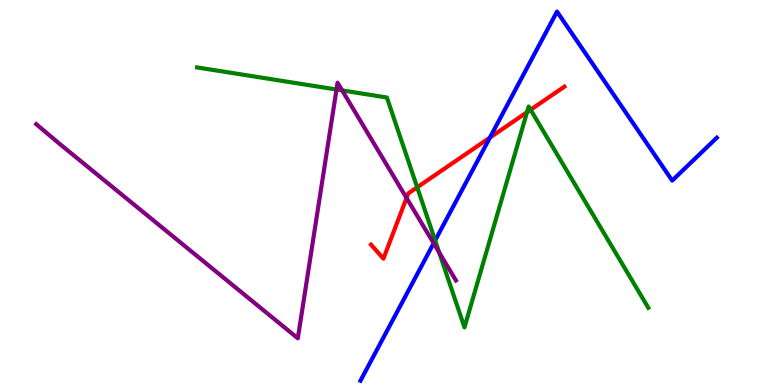[{'lines': ['blue', 'red'], 'intersections': [{'x': 6.32, 'y': 6.43}]}, {'lines': ['green', 'red'], 'intersections': [{'x': 5.38, 'y': 5.14}, {'x': 6.8, 'y': 7.09}, {'x': 6.85, 'y': 7.15}]}, {'lines': ['purple', 'red'], 'intersections': [{'x': 5.25, 'y': 4.86}]}, {'lines': ['blue', 'green'], 'intersections': [{'x': 5.61, 'y': 3.75}]}, {'lines': ['blue', 'purple'], 'intersections': [{'x': 5.6, 'y': 3.68}]}, {'lines': ['green', 'purple'], 'intersections': [{'x': 4.34, 'y': 7.67}, {'x': 4.41, 'y': 7.65}, {'x': 5.67, 'y': 3.44}]}]